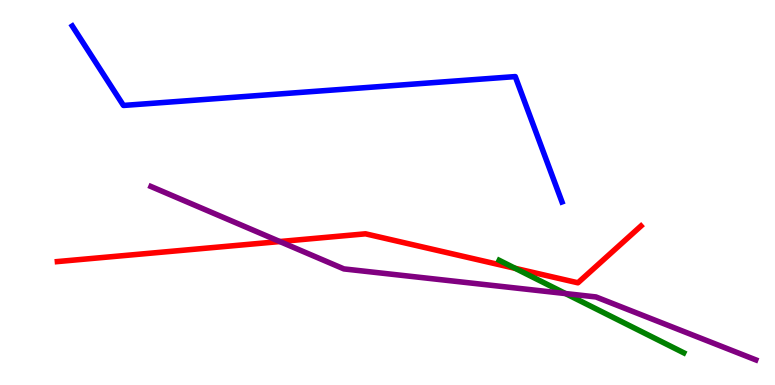[{'lines': ['blue', 'red'], 'intersections': []}, {'lines': ['green', 'red'], 'intersections': [{'x': 6.65, 'y': 3.03}]}, {'lines': ['purple', 'red'], 'intersections': [{'x': 3.61, 'y': 3.73}]}, {'lines': ['blue', 'green'], 'intersections': []}, {'lines': ['blue', 'purple'], 'intersections': []}, {'lines': ['green', 'purple'], 'intersections': [{'x': 7.3, 'y': 2.37}]}]